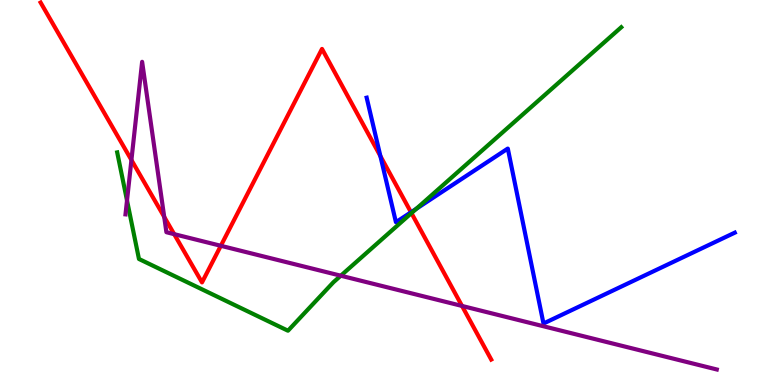[{'lines': ['blue', 'red'], 'intersections': [{'x': 4.91, 'y': 5.95}, {'x': 5.3, 'y': 4.49}]}, {'lines': ['green', 'red'], 'intersections': [{'x': 5.31, 'y': 4.46}]}, {'lines': ['purple', 'red'], 'intersections': [{'x': 1.7, 'y': 5.84}, {'x': 2.12, 'y': 4.37}, {'x': 2.25, 'y': 3.92}, {'x': 2.85, 'y': 3.62}, {'x': 5.96, 'y': 2.05}]}, {'lines': ['blue', 'green'], 'intersections': [{'x': 5.37, 'y': 4.58}]}, {'lines': ['blue', 'purple'], 'intersections': []}, {'lines': ['green', 'purple'], 'intersections': [{'x': 1.64, 'y': 4.79}, {'x': 4.4, 'y': 2.84}]}]